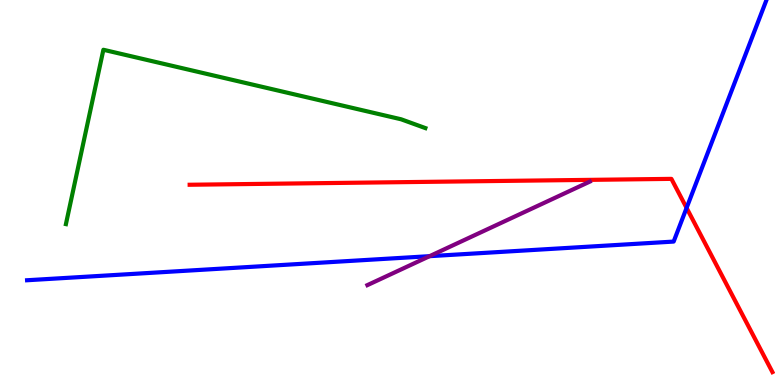[{'lines': ['blue', 'red'], 'intersections': [{'x': 8.86, 'y': 4.6}]}, {'lines': ['green', 'red'], 'intersections': []}, {'lines': ['purple', 'red'], 'intersections': []}, {'lines': ['blue', 'green'], 'intersections': []}, {'lines': ['blue', 'purple'], 'intersections': [{'x': 5.54, 'y': 3.35}]}, {'lines': ['green', 'purple'], 'intersections': []}]